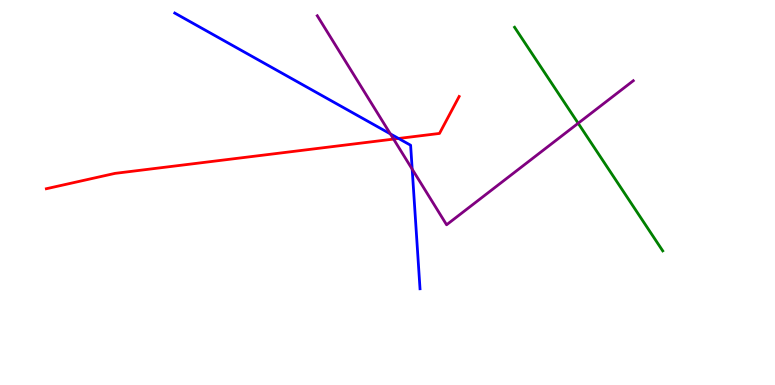[{'lines': ['blue', 'red'], 'intersections': [{'x': 5.14, 'y': 6.4}]}, {'lines': ['green', 'red'], 'intersections': []}, {'lines': ['purple', 'red'], 'intersections': [{'x': 5.08, 'y': 6.39}]}, {'lines': ['blue', 'green'], 'intersections': []}, {'lines': ['blue', 'purple'], 'intersections': [{'x': 5.04, 'y': 6.52}, {'x': 5.32, 'y': 5.61}]}, {'lines': ['green', 'purple'], 'intersections': [{'x': 7.46, 'y': 6.8}]}]